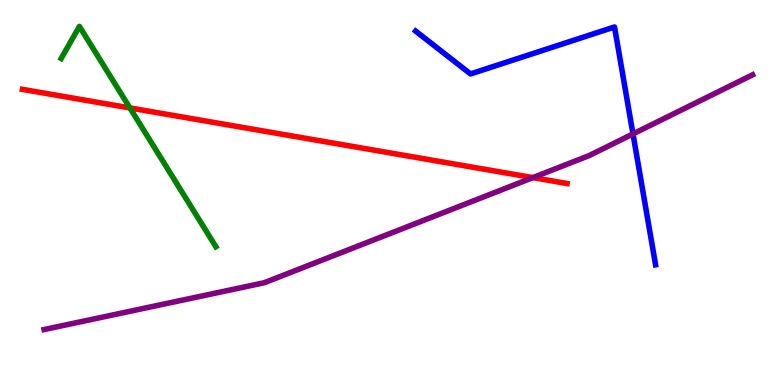[{'lines': ['blue', 'red'], 'intersections': []}, {'lines': ['green', 'red'], 'intersections': [{'x': 1.68, 'y': 7.2}]}, {'lines': ['purple', 'red'], 'intersections': [{'x': 6.88, 'y': 5.39}]}, {'lines': ['blue', 'green'], 'intersections': []}, {'lines': ['blue', 'purple'], 'intersections': [{'x': 8.17, 'y': 6.52}]}, {'lines': ['green', 'purple'], 'intersections': []}]